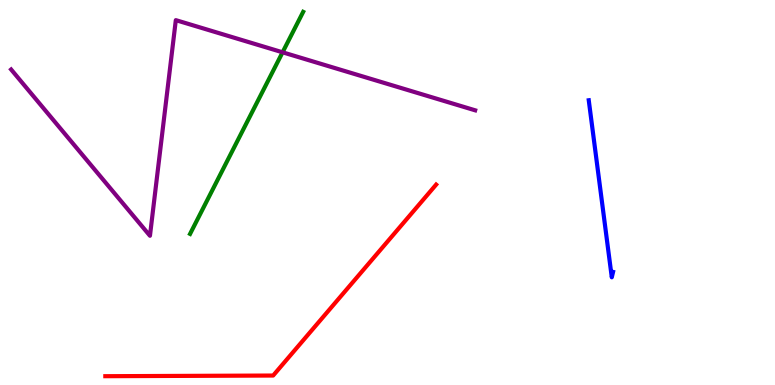[{'lines': ['blue', 'red'], 'intersections': []}, {'lines': ['green', 'red'], 'intersections': []}, {'lines': ['purple', 'red'], 'intersections': []}, {'lines': ['blue', 'green'], 'intersections': []}, {'lines': ['blue', 'purple'], 'intersections': []}, {'lines': ['green', 'purple'], 'intersections': [{'x': 3.65, 'y': 8.64}]}]